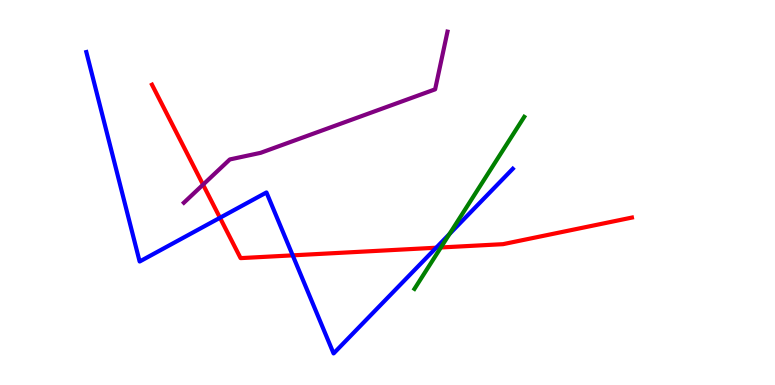[{'lines': ['blue', 'red'], 'intersections': [{'x': 2.84, 'y': 4.34}, {'x': 3.78, 'y': 3.37}, {'x': 5.63, 'y': 3.57}]}, {'lines': ['green', 'red'], 'intersections': [{'x': 5.69, 'y': 3.57}]}, {'lines': ['purple', 'red'], 'intersections': [{'x': 2.62, 'y': 5.2}]}, {'lines': ['blue', 'green'], 'intersections': [{'x': 5.8, 'y': 3.92}]}, {'lines': ['blue', 'purple'], 'intersections': []}, {'lines': ['green', 'purple'], 'intersections': []}]